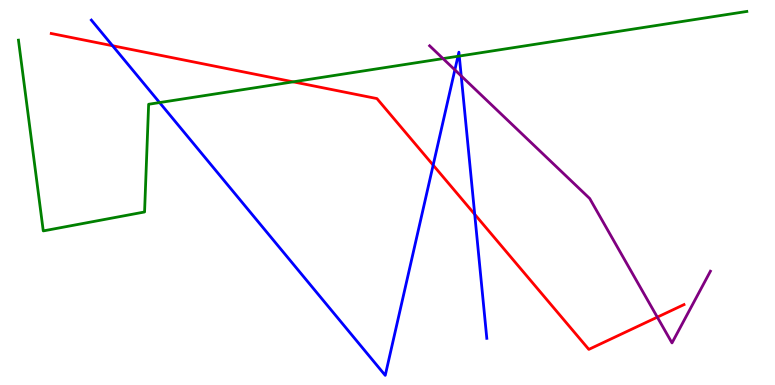[{'lines': ['blue', 'red'], 'intersections': [{'x': 1.45, 'y': 8.81}, {'x': 5.59, 'y': 5.71}, {'x': 6.13, 'y': 4.43}]}, {'lines': ['green', 'red'], 'intersections': [{'x': 3.78, 'y': 7.87}]}, {'lines': ['purple', 'red'], 'intersections': [{'x': 8.48, 'y': 1.76}]}, {'lines': ['blue', 'green'], 'intersections': [{'x': 2.06, 'y': 7.34}, {'x': 5.91, 'y': 8.54}, {'x': 5.93, 'y': 8.54}]}, {'lines': ['blue', 'purple'], 'intersections': [{'x': 5.87, 'y': 8.18}, {'x': 5.95, 'y': 8.03}]}, {'lines': ['green', 'purple'], 'intersections': [{'x': 5.72, 'y': 8.48}]}]